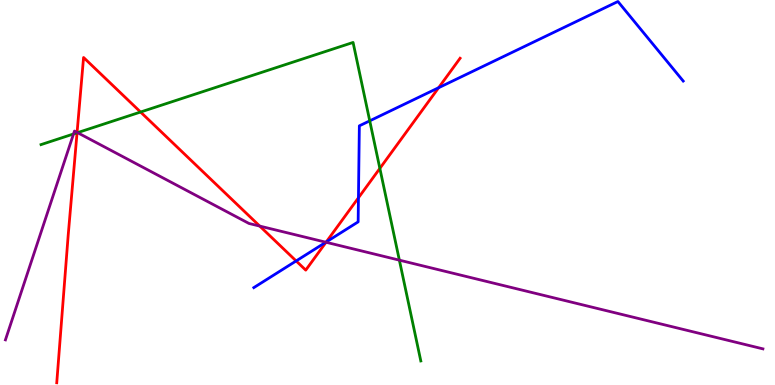[{'lines': ['blue', 'red'], 'intersections': [{'x': 3.82, 'y': 3.22}, {'x': 4.21, 'y': 3.72}, {'x': 4.63, 'y': 4.86}, {'x': 5.66, 'y': 7.72}]}, {'lines': ['green', 'red'], 'intersections': [{'x': 0.994, 'y': 6.55}, {'x': 1.81, 'y': 7.09}, {'x': 4.9, 'y': 5.63}]}, {'lines': ['purple', 'red'], 'intersections': [{'x': 0.995, 'y': 6.56}, {'x': 3.35, 'y': 4.13}, {'x': 4.21, 'y': 3.71}]}, {'lines': ['blue', 'green'], 'intersections': [{'x': 4.77, 'y': 6.86}]}, {'lines': ['blue', 'purple'], 'intersections': [{'x': 4.2, 'y': 3.71}]}, {'lines': ['green', 'purple'], 'intersections': [{'x': 0.949, 'y': 6.52}, {'x': 1.0, 'y': 6.55}, {'x': 5.15, 'y': 3.24}]}]